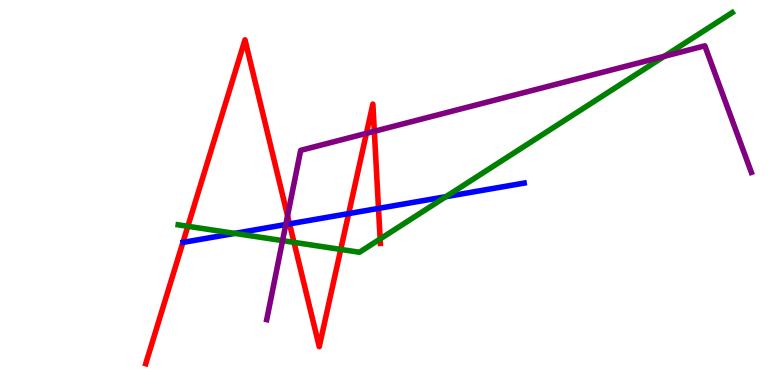[{'lines': ['blue', 'red'], 'intersections': [{'x': 3.74, 'y': 4.19}, {'x': 4.5, 'y': 4.45}, {'x': 4.88, 'y': 4.59}]}, {'lines': ['green', 'red'], 'intersections': [{'x': 2.42, 'y': 4.12}, {'x': 3.79, 'y': 3.71}, {'x': 4.4, 'y': 3.52}, {'x': 4.91, 'y': 3.79}]}, {'lines': ['purple', 'red'], 'intersections': [{'x': 3.71, 'y': 4.4}, {'x': 4.73, 'y': 6.54}, {'x': 4.83, 'y': 6.59}]}, {'lines': ['blue', 'green'], 'intersections': [{'x': 3.03, 'y': 3.94}, {'x': 5.75, 'y': 4.89}]}, {'lines': ['blue', 'purple'], 'intersections': [{'x': 3.69, 'y': 4.17}]}, {'lines': ['green', 'purple'], 'intersections': [{'x': 3.65, 'y': 3.75}, {'x': 8.57, 'y': 8.54}]}]